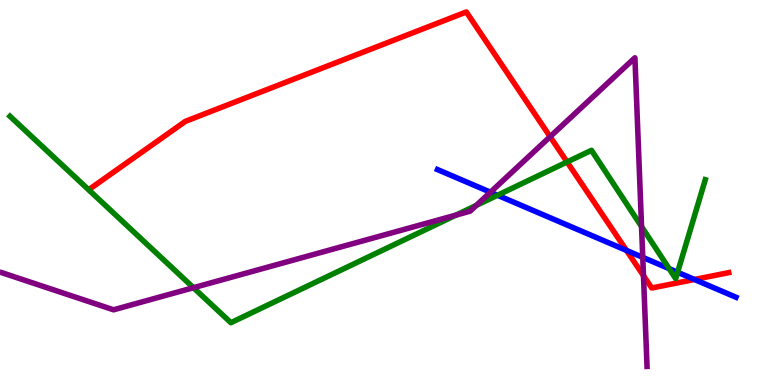[{'lines': ['blue', 'red'], 'intersections': [{'x': 8.08, 'y': 3.5}, {'x': 8.96, 'y': 2.74}]}, {'lines': ['green', 'red'], 'intersections': [{'x': 7.32, 'y': 5.79}]}, {'lines': ['purple', 'red'], 'intersections': [{'x': 7.1, 'y': 6.45}, {'x': 8.3, 'y': 2.84}]}, {'lines': ['blue', 'green'], 'intersections': [{'x': 6.42, 'y': 4.93}, {'x': 8.63, 'y': 3.02}, {'x': 8.74, 'y': 2.93}]}, {'lines': ['blue', 'purple'], 'intersections': [{'x': 6.33, 'y': 5.01}, {'x': 8.29, 'y': 3.32}]}, {'lines': ['green', 'purple'], 'intersections': [{'x': 2.5, 'y': 2.53}, {'x': 5.88, 'y': 4.41}, {'x': 6.15, 'y': 4.67}, {'x': 8.28, 'y': 4.11}]}]